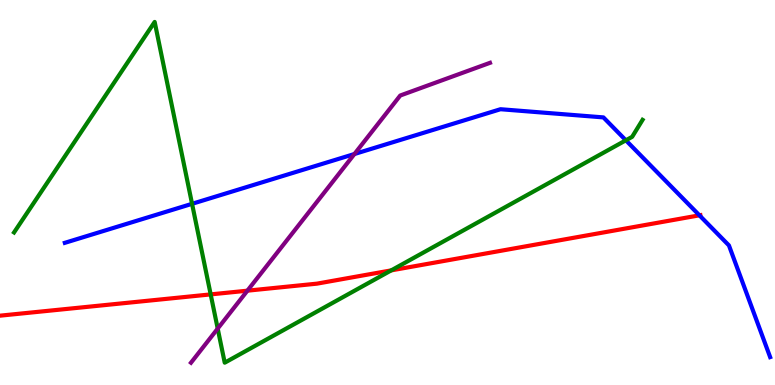[{'lines': ['blue', 'red'], 'intersections': [{'x': 9.02, 'y': 4.41}]}, {'lines': ['green', 'red'], 'intersections': [{'x': 2.72, 'y': 2.35}, {'x': 5.05, 'y': 2.98}]}, {'lines': ['purple', 'red'], 'intersections': [{'x': 3.19, 'y': 2.45}]}, {'lines': ['blue', 'green'], 'intersections': [{'x': 2.48, 'y': 4.71}, {'x': 8.08, 'y': 6.36}]}, {'lines': ['blue', 'purple'], 'intersections': [{'x': 4.57, 'y': 6.0}]}, {'lines': ['green', 'purple'], 'intersections': [{'x': 2.81, 'y': 1.47}]}]